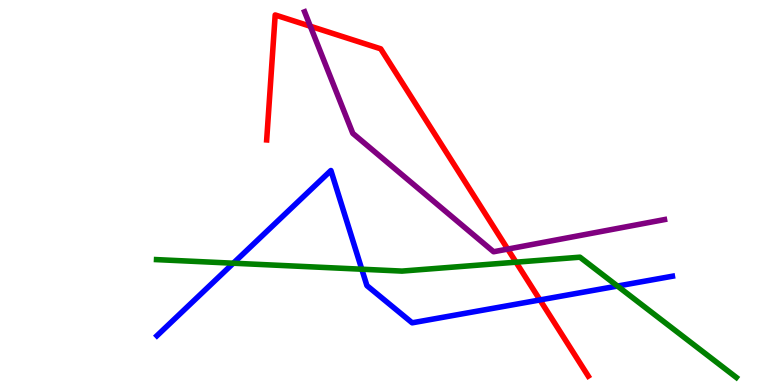[{'lines': ['blue', 'red'], 'intersections': [{'x': 6.97, 'y': 2.21}]}, {'lines': ['green', 'red'], 'intersections': [{'x': 6.66, 'y': 3.19}]}, {'lines': ['purple', 'red'], 'intersections': [{'x': 4.0, 'y': 9.32}, {'x': 6.55, 'y': 3.53}]}, {'lines': ['blue', 'green'], 'intersections': [{'x': 3.01, 'y': 3.16}, {'x': 4.67, 'y': 3.01}, {'x': 7.97, 'y': 2.57}]}, {'lines': ['blue', 'purple'], 'intersections': []}, {'lines': ['green', 'purple'], 'intersections': []}]